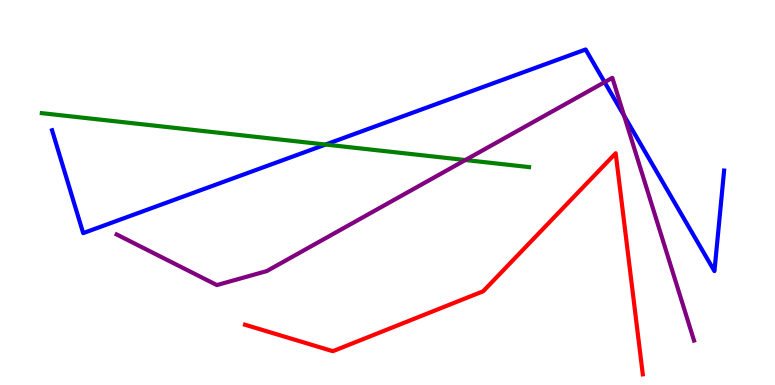[{'lines': ['blue', 'red'], 'intersections': []}, {'lines': ['green', 'red'], 'intersections': []}, {'lines': ['purple', 'red'], 'intersections': []}, {'lines': ['blue', 'green'], 'intersections': [{'x': 4.2, 'y': 6.25}]}, {'lines': ['blue', 'purple'], 'intersections': [{'x': 7.8, 'y': 7.87}, {'x': 8.05, 'y': 6.99}]}, {'lines': ['green', 'purple'], 'intersections': [{'x': 6.0, 'y': 5.84}]}]